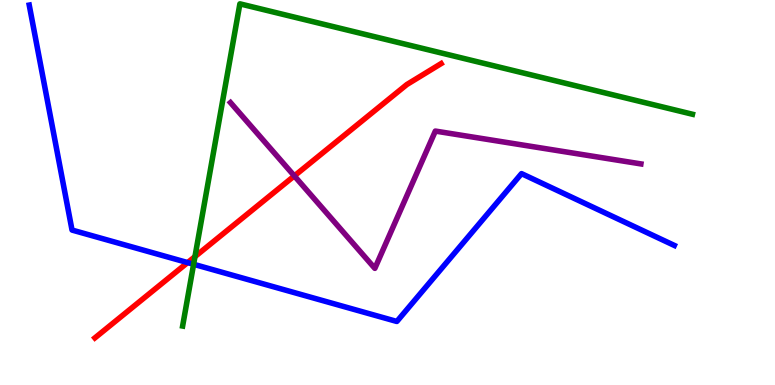[{'lines': ['blue', 'red'], 'intersections': [{'x': 2.42, 'y': 3.18}]}, {'lines': ['green', 'red'], 'intersections': [{'x': 2.52, 'y': 3.33}]}, {'lines': ['purple', 'red'], 'intersections': [{'x': 3.8, 'y': 5.43}]}, {'lines': ['blue', 'green'], 'intersections': [{'x': 2.5, 'y': 3.14}]}, {'lines': ['blue', 'purple'], 'intersections': []}, {'lines': ['green', 'purple'], 'intersections': []}]